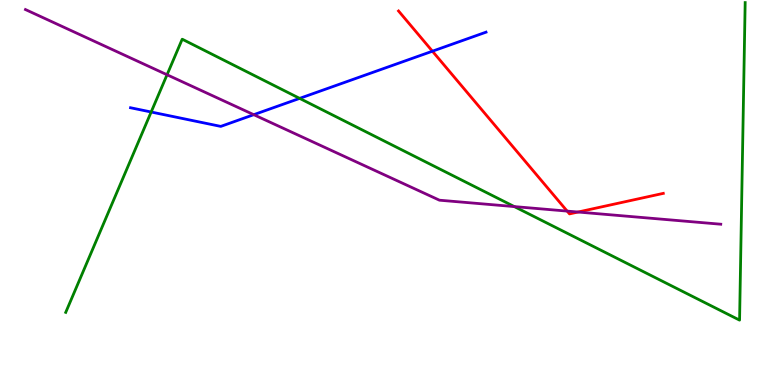[{'lines': ['blue', 'red'], 'intersections': [{'x': 5.58, 'y': 8.67}]}, {'lines': ['green', 'red'], 'intersections': []}, {'lines': ['purple', 'red'], 'intersections': [{'x': 7.32, 'y': 4.52}, {'x': 7.46, 'y': 4.49}]}, {'lines': ['blue', 'green'], 'intersections': [{'x': 1.95, 'y': 7.09}, {'x': 3.87, 'y': 7.44}]}, {'lines': ['blue', 'purple'], 'intersections': [{'x': 3.27, 'y': 7.02}]}, {'lines': ['green', 'purple'], 'intersections': [{'x': 2.16, 'y': 8.06}, {'x': 6.64, 'y': 4.63}]}]